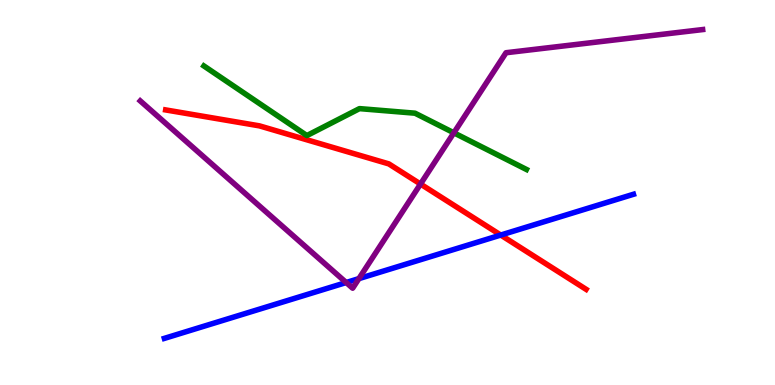[{'lines': ['blue', 'red'], 'intersections': [{'x': 6.46, 'y': 3.89}]}, {'lines': ['green', 'red'], 'intersections': []}, {'lines': ['purple', 'red'], 'intersections': [{'x': 5.43, 'y': 5.22}]}, {'lines': ['blue', 'green'], 'intersections': []}, {'lines': ['blue', 'purple'], 'intersections': [{'x': 4.47, 'y': 2.66}, {'x': 4.63, 'y': 2.76}]}, {'lines': ['green', 'purple'], 'intersections': [{'x': 5.86, 'y': 6.55}]}]